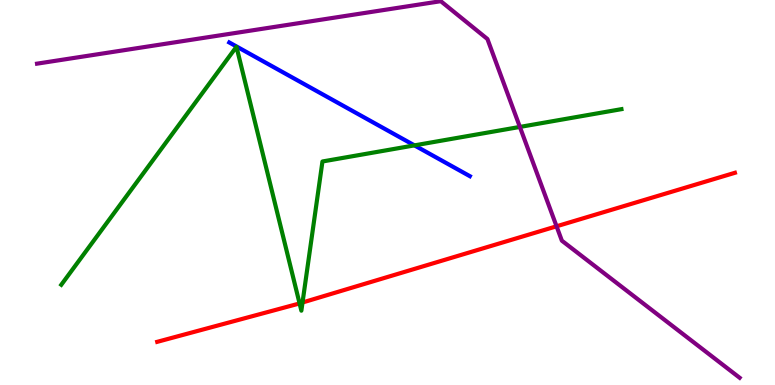[{'lines': ['blue', 'red'], 'intersections': []}, {'lines': ['green', 'red'], 'intersections': [{'x': 3.87, 'y': 2.12}, {'x': 3.9, 'y': 2.14}]}, {'lines': ['purple', 'red'], 'intersections': [{'x': 7.18, 'y': 4.12}]}, {'lines': ['blue', 'green'], 'intersections': [{'x': 5.35, 'y': 6.22}]}, {'lines': ['blue', 'purple'], 'intersections': []}, {'lines': ['green', 'purple'], 'intersections': [{'x': 6.71, 'y': 6.7}]}]